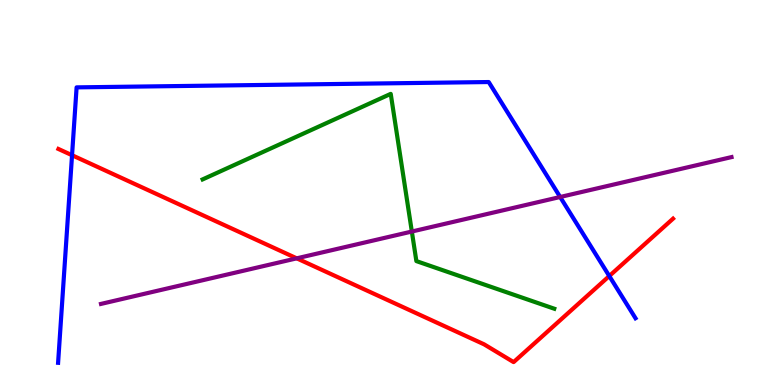[{'lines': ['blue', 'red'], 'intersections': [{'x': 0.93, 'y': 5.97}, {'x': 7.86, 'y': 2.83}]}, {'lines': ['green', 'red'], 'intersections': []}, {'lines': ['purple', 'red'], 'intersections': [{'x': 3.83, 'y': 3.29}]}, {'lines': ['blue', 'green'], 'intersections': []}, {'lines': ['blue', 'purple'], 'intersections': [{'x': 7.23, 'y': 4.88}]}, {'lines': ['green', 'purple'], 'intersections': [{'x': 5.31, 'y': 3.99}]}]